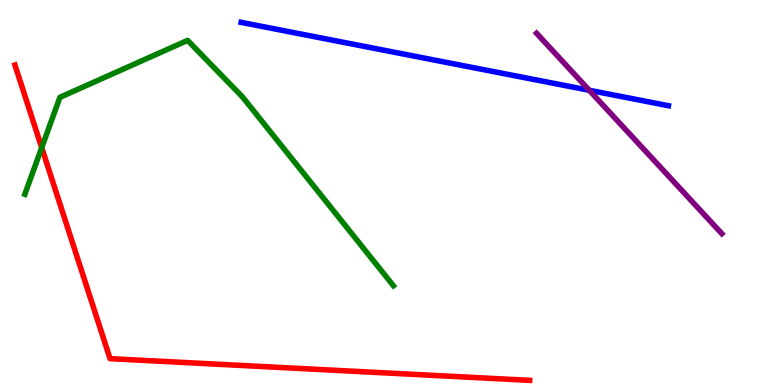[{'lines': ['blue', 'red'], 'intersections': []}, {'lines': ['green', 'red'], 'intersections': [{'x': 0.538, 'y': 6.16}]}, {'lines': ['purple', 'red'], 'intersections': []}, {'lines': ['blue', 'green'], 'intersections': []}, {'lines': ['blue', 'purple'], 'intersections': [{'x': 7.6, 'y': 7.66}]}, {'lines': ['green', 'purple'], 'intersections': []}]